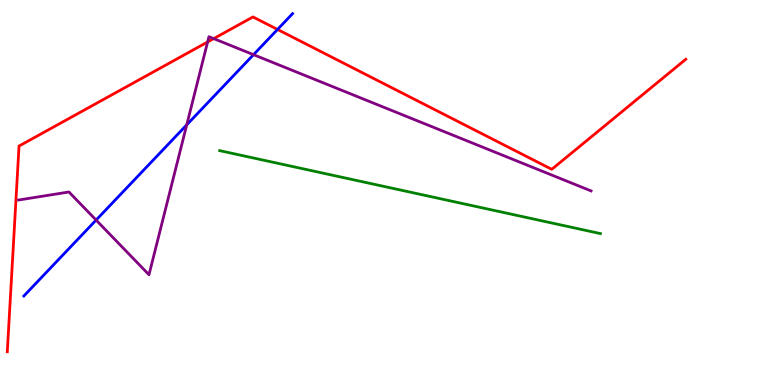[{'lines': ['blue', 'red'], 'intersections': [{'x': 3.58, 'y': 9.23}]}, {'lines': ['green', 'red'], 'intersections': []}, {'lines': ['purple', 'red'], 'intersections': [{'x': 2.68, 'y': 8.91}, {'x': 2.76, 'y': 9.0}]}, {'lines': ['blue', 'green'], 'intersections': []}, {'lines': ['blue', 'purple'], 'intersections': [{'x': 1.24, 'y': 4.28}, {'x': 2.41, 'y': 6.76}, {'x': 3.27, 'y': 8.58}]}, {'lines': ['green', 'purple'], 'intersections': []}]